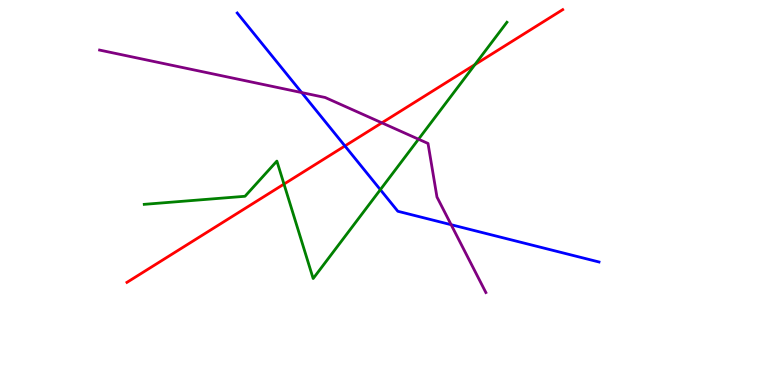[{'lines': ['blue', 'red'], 'intersections': [{'x': 4.45, 'y': 6.21}]}, {'lines': ['green', 'red'], 'intersections': [{'x': 3.66, 'y': 5.22}, {'x': 6.13, 'y': 8.32}]}, {'lines': ['purple', 'red'], 'intersections': [{'x': 4.93, 'y': 6.81}]}, {'lines': ['blue', 'green'], 'intersections': [{'x': 4.91, 'y': 5.07}]}, {'lines': ['blue', 'purple'], 'intersections': [{'x': 3.89, 'y': 7.6}, {'x': 5.82, 'y': 4.16}]}, {'lines': ['green', 'purple'], 'intersections': [{'x': 5.4, 'y': 6.38}]}]